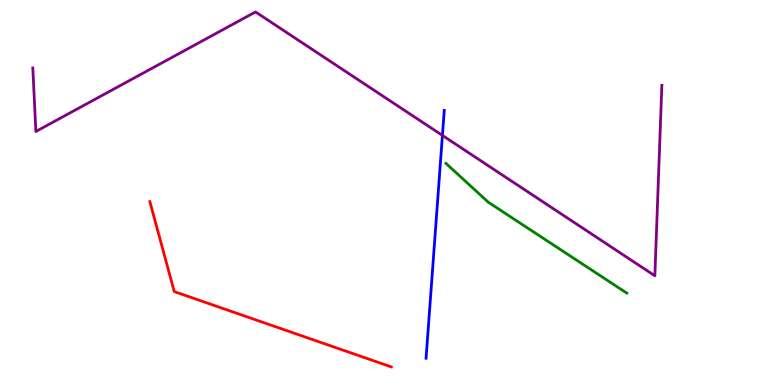[{'lines': ['blue', 'red'], 'intersections': []}, {'lines': ['green', 'red'], 'intersections': []}, {'lines': ['purple', 'red'], 'intersections': []}, {'lines': ['blue', 'green'], 'intersections': []}, {'lines': ['blue', 'purple'], 'intersections': [{'x': 5.71, 'y': 6.48}]}, {'lines': ['green', 'purple'], 'intersections': []}]